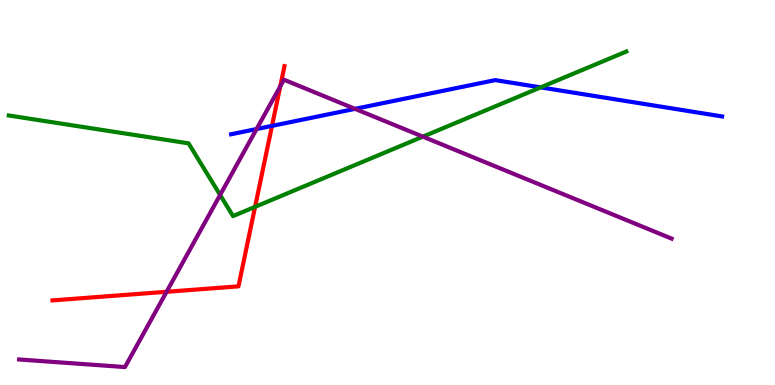[{'lines': ['blue', 'red'], 'intersections': [{'x': 3.51, 'y': 6.73}]}, {'lines': ['green', 'red'], 'intersections': [{'x': 3.29, 'y': 4.63}]}, {'lines': ['purple', 'red'], 'intersections': [{'x': 2.15, 'y': 2.42}, {'x': 3.62, 'y': 7.76}]}, {'lines': ['blue', 'green'], 'intersections': [{'x': 6.98, 'y': 7.73}]}, {'lines': ['blue', 'purple'], 'intersections': [{'x': 3.31, 'y': 6.65}, {'x': 4.58, 'y': 7.17}]}, {'lines': ['green', 'purple'], 'intersections': [{'x': 2.84, 'y': 4.94}, {'x': 5.46, 'y': 6.45}]}]